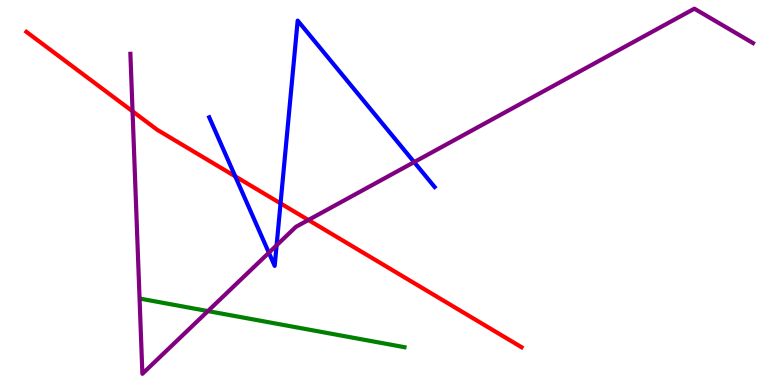[{'lines': ['blue', 'red'], 'intersections': [{'x': 3.04, 'y': 5.42}, {'x': 3.62, 'y': 4.72}]}, {'lines': ['green', 'red'], 'intersections': []}, {'lines': ['purple', 'red'], 'intersections': [{'x': 1.71, 'y': 7.11}, {'x': 3.98, 'y': 4.29}]}, {'lines': ['blue', 'green'], 'intersections': []}, {'lines': ['blue', 'purple'], 'intersections': [{'x': 3.47, 'y': 3.44}, {'x': 3.57, 'y': 3.63}, {'x': 5.34, 'y': 5.79}]}, {'lines': ['green', 'purple'], 'intersections': [{'x': 2.68, 'y': 1.92}]}]